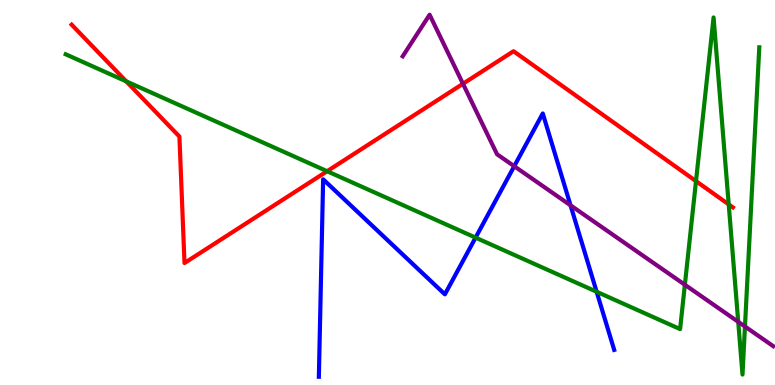[{'lines': ['blue', 'red'], 'intersections': []}, {'lines': ['green', 'red'], 'intersections': [{'x': 1.63, 'y': 7.89}, {'x': 4.22, 'y': 5.55}, {'x': 8.98, 'y': 5.3}, {'x': 9.4, 'y': 4.69}]}, {'lines': ['purple', 'red'], 'intersections': [{'x': 5.97, 'y': 7.82}]}, {'lines': ['blue', 'green'], 'intersections': [{'x': 6.14, 'y': 3.83}, {'x': 7.7, 'y': 2.42}]}, {'lines': ['blue', 'purple'], 'intersections': [{'x': 6.64, 'y': 5.68}, {'x': 7.36, 'y': 4.67}]}, {'lines': ['green', 'purple'], 'intersections': [{'x': 8.84, 'y': 2.6}, {'x': 9.53, 'y': 1.64}, {'x': 9.61, 'y': 1.52}]}]